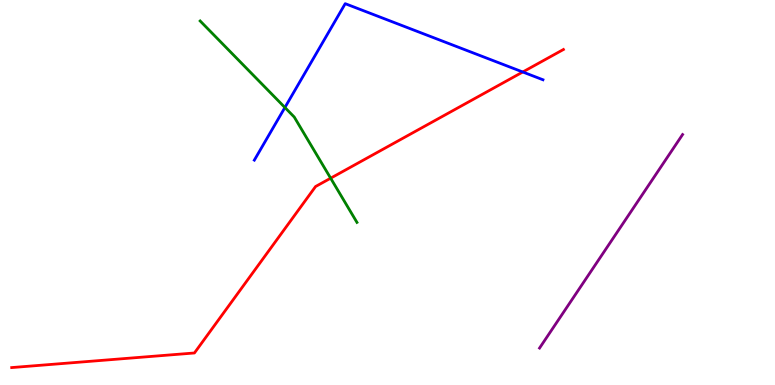[{'lines': ['blue', 'red'], 'intersections': [{'x': 6.75, 'y': 8.13}]}, {'lines': ['green', 'red'], 'intersections': [{'x': 4.27, 'y': 5.37}]}, {'lines': ['purple', 'red'], 'intersections': []}, {'lines': ['blue', 'green'], 'intersections': [{'x': 3.68, 'y': 7.21}]}, {'lines': ['blue', 'purple'], 'intersections': []}, {'lines': ['green', 'purple'], 'intersections': []}]